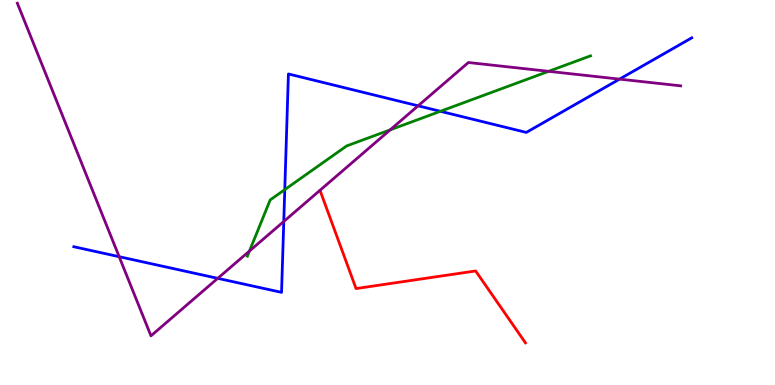[{'lines': ['blue', 'red'], 'intersections': []}, {'lines': ['green', 'red'], 'intersections': []}, {'lines': ['purple', 'red'], 'intersections': []}, {'lines': ['blue', 'green'], 'intersections': [{'x': 3.67, 'y': 5.07}, {'x': 5.68, 'y': 7.11}]}, {'lines': ['blue', 'purple'], 'intersections': [{'x': 1.54, 'y': 3.33}, {'x': 2.81, 'y': 2.77}, {'x': 3.66, 'y': 4.25}, {'x': 5.39, 'y': 7.25}, {'x': 7.99, 'y': 7.94}]}, {'lines': ['green', 'purple'], 'intersections': [{'x': 3.22, 'y': 3.48}, {'x': 5.03, 'y': 6.63}, {'x': 7.08, 'y': 8.15}]}]